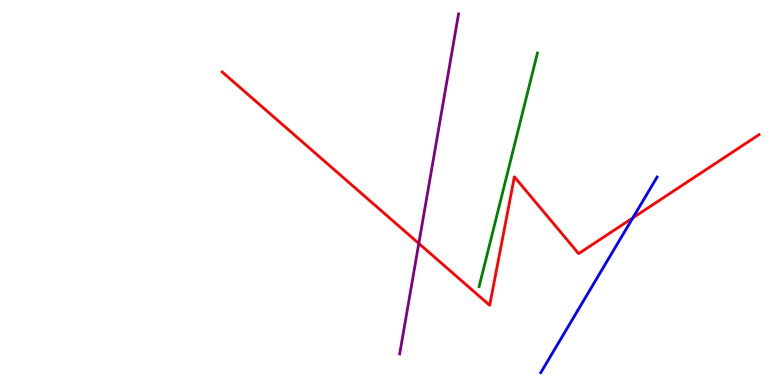[{'lines': ['blue', 'red'], 'intersections': [{'x': 8.17, 'y': 4.34}]}, {'lines': ['green', 'red'], 'intersections': []}, {'lines': ['purple', 'red'], 'intersections': [{'x': 5.4, 'y': 3.68}]}, {'lines': ['blue', 'green'], 'intersections': []}, {'lines': ['blue', 'purple'], 'intersections': []}, {'lines': ['green', 'purple'], 'intersections': []}]